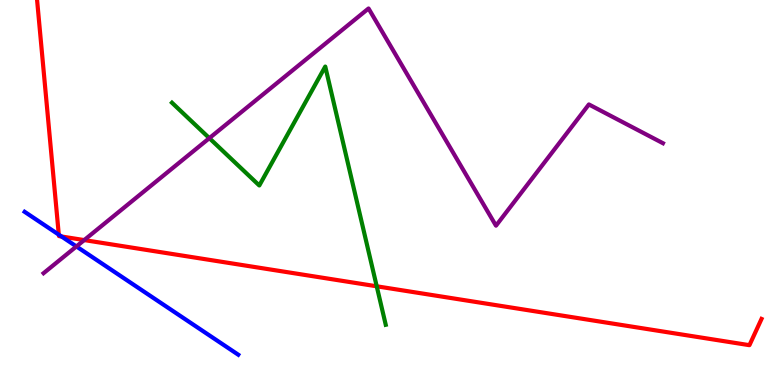[{'lines': ['blue', 'red'], 'intersections': [{'x': 0.759, 'y': 3.9}, {'x': 0.794, 'y': 3.86}]}, {'lines': ['green', 'red'], 'intersections': [{'x': 4.86, 'y': 2.56}]}, {'lines': ['purple', 'red'], 'intersections': [{'x': 1.09, 'y': 3.76}]}, {'lines': ['blue', 'green'], 'intersections': []}, {'lines': ['blue', 'purple'], 'intersections': [{'x': 0.986, 'y': 3.6}]}, {'lines': ['green', 'purple'], 'intersections': [{'x': 2.7, 'y': 6.41}]}]